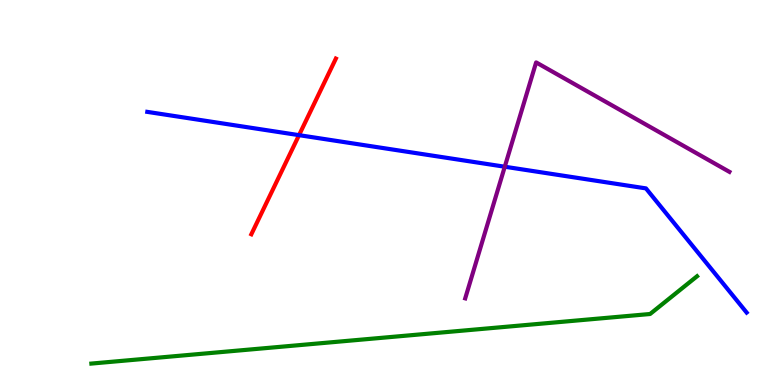[{'lines': ['blue', 'red'], 'intersections': [{'x': 3.86, 'y': 6.49}]}, {'lines': ['green', 'red'], 'intersections': []}, {'lines': ['purple', 'red'], 'intersections': []}, {'lines': ['blue', 'green'], 'intersections': []}, {'lines': ['blue', 'purple'], 'intersections': [{'x': 6.51, 'y': 5.67}]}, {'lines': ['green', 'purple'], 'intersections': []}]